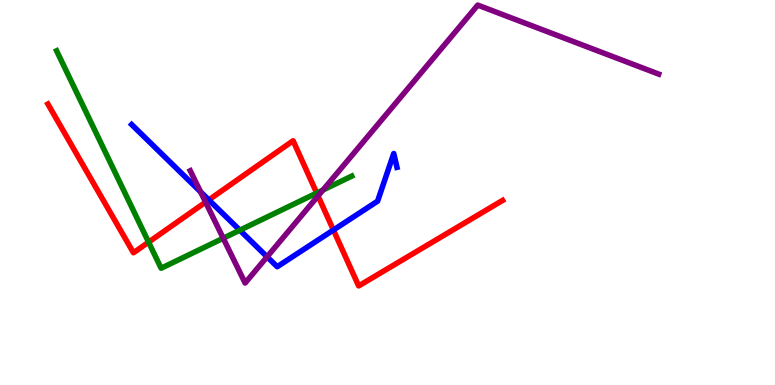[{'lines': ['blue', 'red'], 'intersections': [{'x': 2.69, 'y': 4.81}, {'x': 4.3, 'y': 4.03}]}, {'lines': ['green', 'red'], 'intersections': [{'x': 1.92, 'y': 3.71}, {'x': 4.09, 'y': 4.99}]}, {'lines': ['purple', 'red'], 'intersections': [{'x': 2.65, 'y': 4.75}, {'x': 4.1, 'y': 4.91}]}, {'lines': ['blue', 'green'], 'intersections': [{'x': 3.09, 'y': 4.02}]}, {'lines': ['blue', 'purple'], 'intersections': [{'x': 2.59, 'y': 5.02}, {'x': 3.45, 'y': 3.33}]}, {'lines': ['green', 'purple'], 'intersections': [{'x': 2.88, 'y': 3.81}, {'x': 4.17, 'y': 5.06}]}]